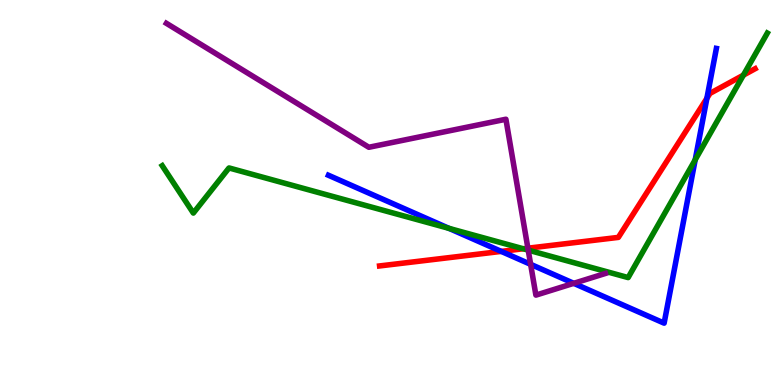[{'lines': ['blue', 'red'], 'intersections': [{'x': 6.47, 'y': 3.47}, {'x': 9.12, 'y': 7.45}]}, {'lines': ['green', 'red'], 'intersections': [{'x': 6.75, 'y': 3.54}, {'x': 9.59, 'y': 8.05}]}, {'lines': ['purple', 'red'], 'intersections': [{'x': 6.81, 'y': 3.55}]}, {'lines': ['blue', 'green'], 'intersections': [{'x': 5.79, 'y': 4.07}, {'x': 8.97, 'y': 5.85}]}, {'lines': ['blue', 'purple'], 'intersections': [{'x': 6.85, 'y': 3.13}, {'x': 7.4, 'y': 2.64}]}, {'lines': ['green', 'purple'], 'intersections': [{'x': 6.82, 'y': 3.5}]}]